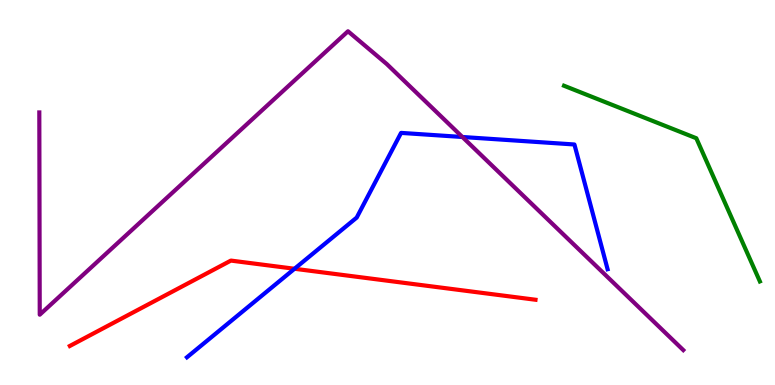[{'lines': ['blue', 'red'], 'intersections': [{'x': 3.8, 'y': 3.02}]}, {'lines': ['green', 'red'], 'intersections': []}, {'lines': ['purple', 'red'], 'intersections': []}, {'lines': ['blue', 'green'], 'intersections': []}, {'lines': ['blue', 'purple'], 'intersections': [{'x': 5.97, 'y': 6.44}]}, {'lines': ['green', 'purple'], 'intersections': []}]